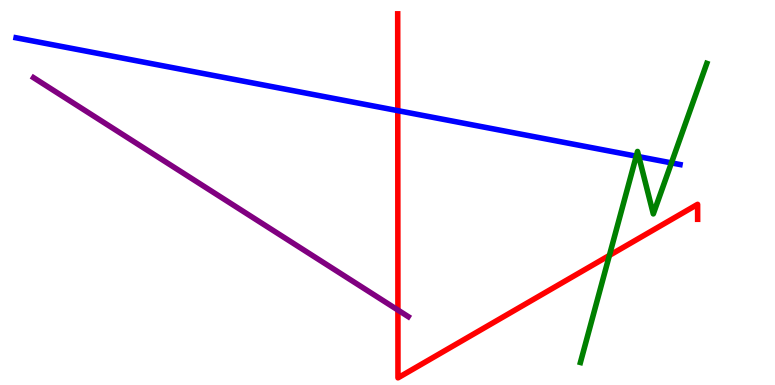[{'lines': ['blue', 'red'], 'intersections': [{'x': 5.13, 'y': 7.13}]}, {'lines': ['green', 'red'], 'intersections': [{'x': 7.86, 'y': 3.37}]}, {'lines': ['purple', 'red'], 'intersections': [{'x': 5.13, 'y': 1.95}]}, {'lines': ['blue', 'green'], 'intersections': [{'x': 8.21, 'y': 5.94}, {'x': 8.24, 'y': 5.93}, {'x': 8.66, 'y': 5.77}]}, {'lines': ['blue', 'purple'], 'intersections': []}, {'lines': ['green', 'purple'], 'intersections': []}]